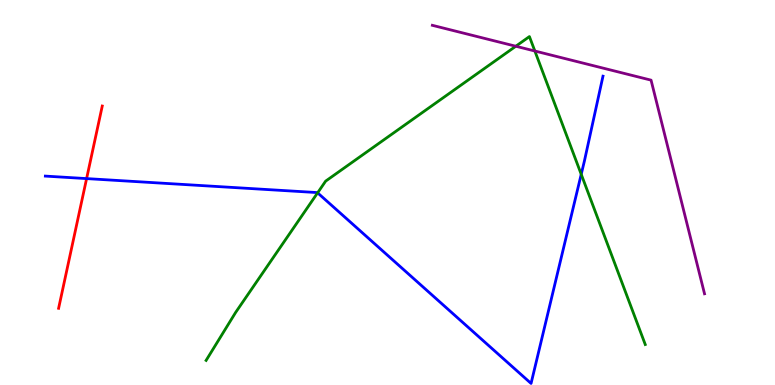[{'lines': ['blue', 'red'], 'intersections': [{'x': 1.12, 'y': 5.36}]}, {'lines': ['green', 'red'], 'intersections': []}, {'lines': ['purple', 'red'], 'intersections': []}, {'lines': ['blue', 'green'], 'intersections': [{'x': 4.1, 'y': 4.99}, {'x': 7.5, 'y': 5.47}]}, {'lines': ['blue', 'purple'], 'intersections': []}, {'lines': ['green', 'purple'], 'intersections': [{'x': 6.66, 'y': 8.8}, {'x': 6.9, 'y': 8.68}]}]